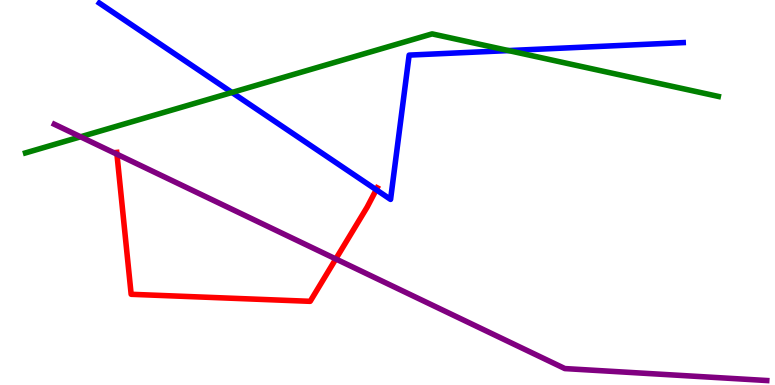[{'lines': ['blue', 'red'], 'intersections': [{'x': 4.85, 'y': 5.07}]}, {'lines': ['green', 'red'], 'intersections': []}, {'lines': ['purple', 'red'], 'intersections': [{'x': 1.51, 'y': 5.99}, {'x': 4.33, 'y': 3.27}]}, {'lines': ['blue', 'green'], 'intersections': [{'x': 2.99, 'y': 7.6}, {'x': 6.56, 'y': 8.69}]}, {'lines': ['blue', 'purple'], 'intersections': []}, {'lines': ['green', 'purple'], 'intersections': [{'x': 1.04, 'y': 6.45}]}]